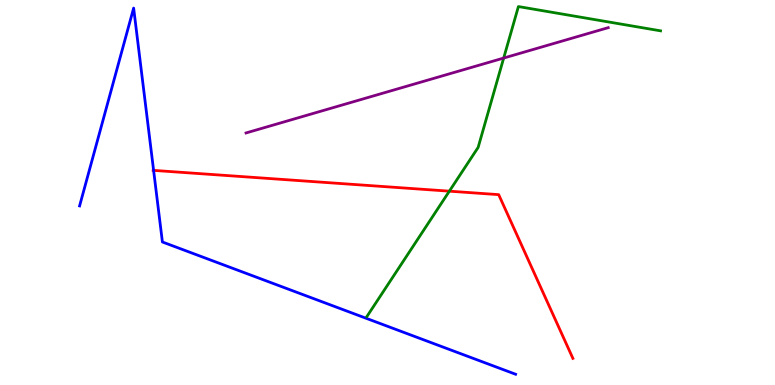[{'lines': ['blue', 'red'], 'intersections': [{'x': 1.98, 'y': 5.57}]}, {'lines': ['green', 'red'], 'intersections': [{'x': 5.8, 'y': 5.03}]}, {'lines': ['purple', 'red'], 'intersections': []}, {'lines': ['blue', 'green'], 'intersections': []}, {'lines': ['blue', 'purple'], 'intersections': []}, {'lines': ['green', 'purple'], 'intersections': [{'x': 6.5, 'y': 8.49}]}]